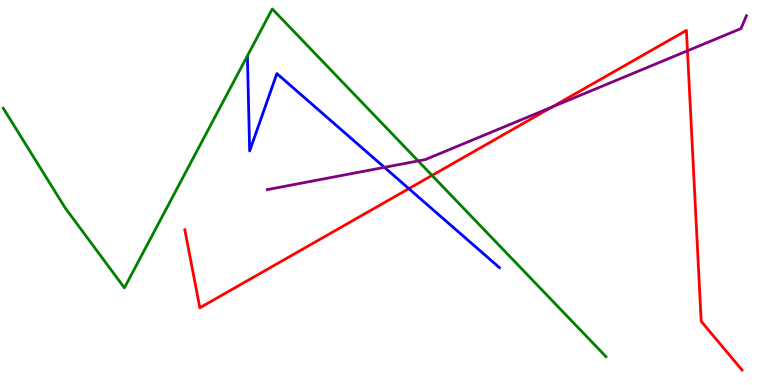[{'lines': ['blue', 'red'], 'intersections': [{'x': 5.28, 'y': 5.1}]}, {'lines': ['green', 'red'], 'intersections': [{'x': 5.57, 'y': 5.44}]}, {'lines': ['purple', 'red'], 'intersections': [{'x': 7.12, 'y': 7.22}, {'x': 8.87, 'y': 8.68}]}, {'lines': ['blue', 'green'], 'intersections': []}, {'lines': ['blue', 'purple'], 'intersections': [{'x': 4.96, 'y': 5.65}]}, {'lines': ['green', 'purple'], 'intersections': [{'x': 5.4, 'y': 5.82}]}]